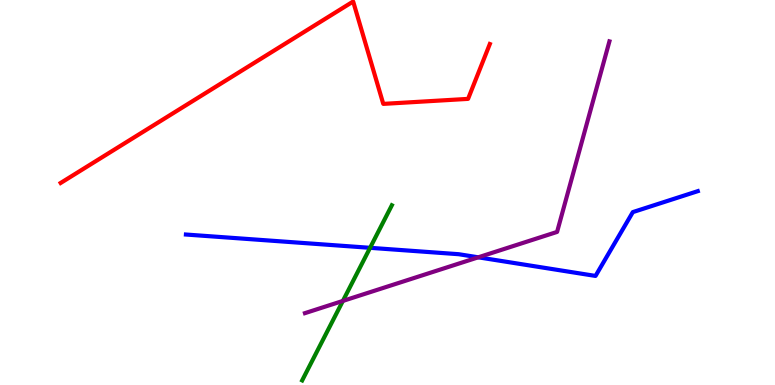[{'lines': ['blue', 'red'], 'intersections': []}, {'lines': ['green', 'red'], 'intersections': []}, {'lines': ['purple', 'red'], 'intersections': []}, {'lines': ['blue', 'green'], 'intersections': [{'x': 4.78, 'y': 3.56}]}, {'lines': ['blue', 'purple'], 'intersections': [{'x': 6.17, 'y': 3.32}]}, {'lines': ['green', 'purple'], 'intersections': [{'x': 4.42, 'y': 2.18}]}]